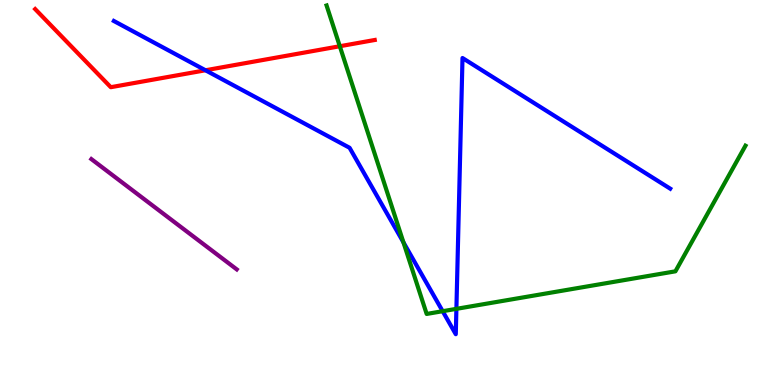[{'lines': ['blue', 'red'], 'intersections': [{'x': 2.65, 'y': 8.17}]}, {'lines': ['green', 'red'], 'intersections': [{'x': 4.38, 'y': 8.8}]}, {'lines': ['purple', 'red'], 'intersections': []}, {'lines': ['blue', 'green'], 'intersections': [{'x': 5.21, 'y': 3.71}, {'x': 5.71, 'y': 1.92}, {'x': 5.89, 'y': 1.98}]}, {'lines': ['blue', 'purple'], 'intersections': []}, {'lines': ['green', 'purple'], 'intersections': []}]